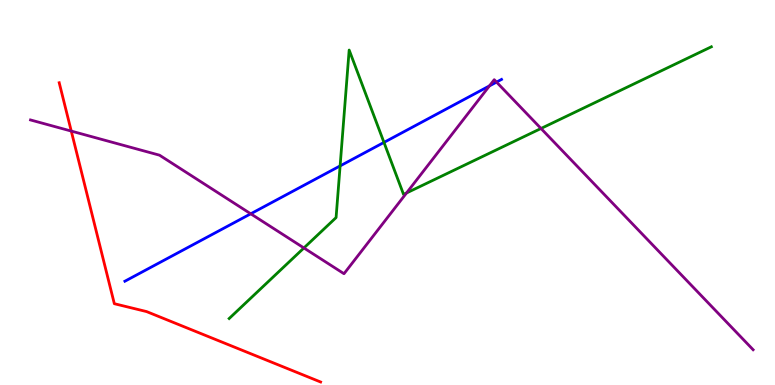[{'lines': ['blue', 'red'], 'intersections': []}, {'lines': ['green', 'red'], 'intersections': []}, {'lines': ['purple', 'red'], 'intersections': [{'x': 0.92, 'y': 6.6}]}, {'lines': ['blue', 'green'], 'intersections': [{'x': 4.39, 'y': 5.69}, {'x': 4.95, 'y': 6.3}]}, {'lines': ['blue', 'purple'], 'intersections': [{'x': 3.24, 'y': 4.45}, {'x': 6.32, 'y': 7.77}, {'x': 6.41, 'y': 7.87}]}, {'lines': ['green', 'purple'], 'intersections': [{'x': 3.92, 'y': 3.56}, {'x': 5.25, 'y': 4.99}, {'x': 6.98, 'y': 6.66}]}]